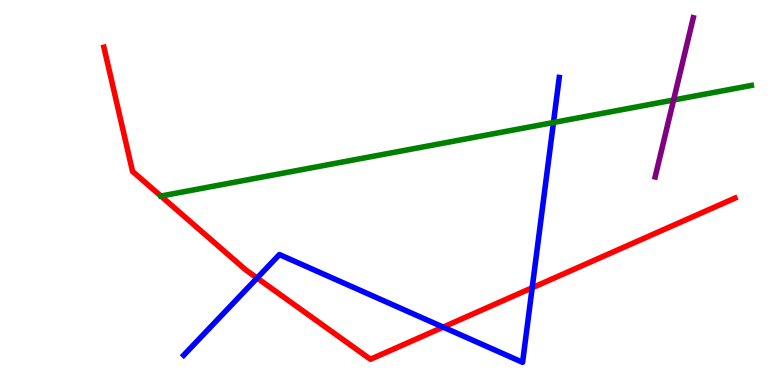[{'lines': ['blue', 'red'], 'intersections': [{'x': 3.32, 'y': 2.78}, {'x': 5.72, 'y': 1.5}, {'x': 6.87, 'y': 2.53}]}, {'lines': ['green', 'red'], 'intersections': []}, {'lines': ['purple', 'red'], 'intersections': []}, {'lines': ['blue', 'green'], 'intersections': [{'x': 7.14, 'y': 6.82}]}, {'lines': ['blue', 'purple'], 'intersections': []}, {'lines': ['green', 'purple'], 'intersections': [{'x': 8.69, 'y': 7.4}]}]